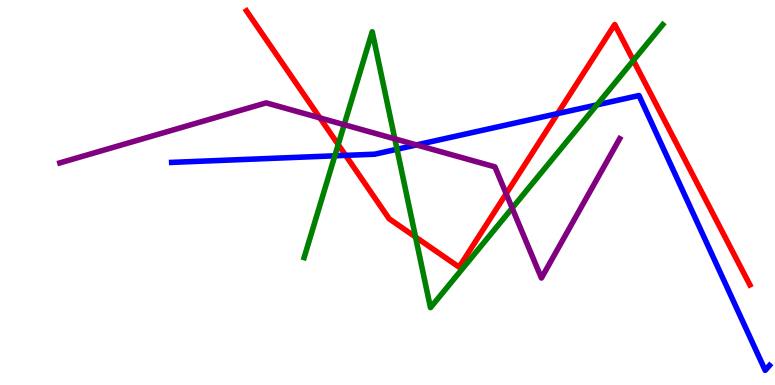[{'lines': ['blue', 'red'], 'intersections': [{'x': 4.46, 'y': 5.96}, {'x': 7.19, 'y': 7.05}]}, {'lines': ['green', 'red'], 'intersections': [{'x': 4.36, 'y': 6.25}, {'x': 5.36, 'y': 3.84}, {'x': 8.17, 'y': 8.43}]}, {'lines': ['purple', 'red'], 'intersections': [{'x': 4.13, 'y': 6.94}, {'x': 6.53, 'y': 4.97}]}, {'lines': ['blue', 'green'], 'intersections': [{'x': 4.32, 'y': 5.95}, {'x': 5.12, 'y': 6.12}, {'x': 7.7, 'y': 7.28}]}, {'lines': ['blue', 'purple'], 'intersections': [{'x': 5.37, 'y': 6.24}]}, {'lines': ['green', 'purple'], 'intersections': [{'x': 4.44, 'y': 6.76}, {'x': 5.09, 'y': 6.39}, {'x': 6.61, 'y': 4.59}]}]